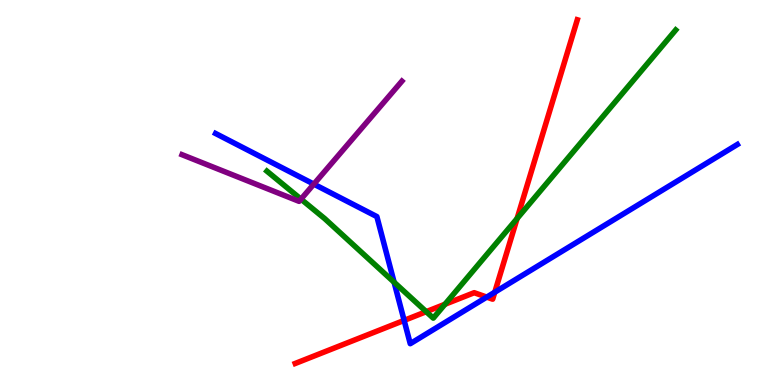[{'lines': ['blue', 'red'], 'intersections': [{'x': 5.21, 'y': 1.68}, {'x': 6.28, 'y': 2.28}, {'x': 6.38, 'y': 2.41}]}, {'lines': ['green', 'red'], 'intersections': [{'x': 5.5, 'y': 1.9}, {'x': 5.74, 'y': 2.1}, {'x': 6.67, 'y': 4.32}]}, {'lines': ['purple', 'red'], 'intersections': []}, {'lines': ['blue', 'green'], 'intersections': [{'x': 5.09, 'y': 2.67}]}, {'lines': ['blue', 'purple'], 'intersections': [{'x': 4.05, 'y': 5.22}]}, {'lines': ['green', 'purple'], 'intersections': [{'x': 3.88, 'y': 4.83}]}]